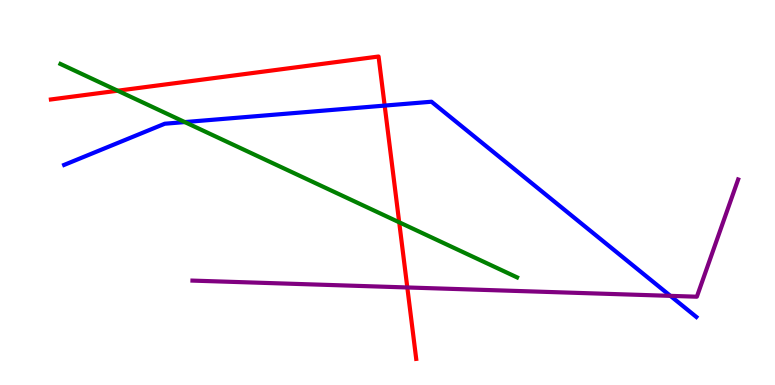[{'lines': ['blue', 'red'], 'intersections': [{'x': 4.96, 'y': 7.26}]}, {'lines': ['green', 'red'], 'intersections': [{'x': 1.52, 'y': 7.64}, {'x': 5.15, 'y': 4.23}]}, {'lines': ['purple', 'red'], 'intersections': [{'x': 5.26, 'y': 2.53}]}, {'lines': ['blue', 'green'], 'intersections': [{'x': 2.38, 'y': 6.83}]}, {'lines': ['blue', 'purple'], 'intersections': [{'x': 8.65, 'y': 2.32}]}, {'lines': ['green', 'purple'], 'intersections': []}]